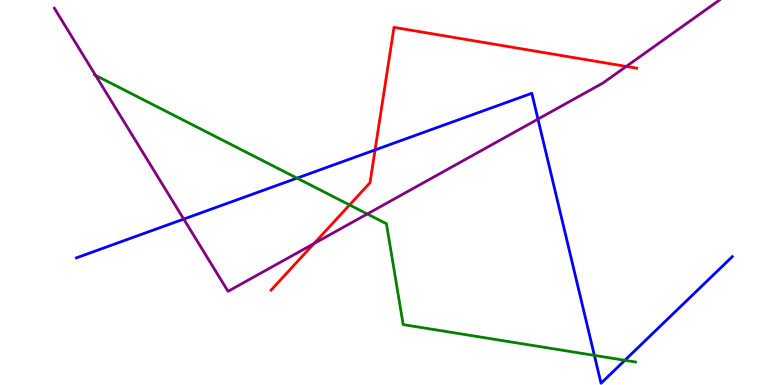[{'lines': ['blue', 'red'], 'intersections': [{'x': 4.84, 'y': 6.11}]}, {'lines': ['green', 'red'], 'intersections': [{'x': 4.51, 'y': 4.68}]}, {'lines': ['purple', 'red'], 'intersections': [{'x': 4.05, 'y': 3.67}, {'x': 8.08, 'y': 8.27}]}, {'lines': ['blue', 'green'], 'intersections': [{'x': 3.83, 'y': 5.37}, {'x': 7.67, 'y': 0.769}, {'x': 8.06, 'y': 0.642}]}, {'lines': ['blue', 'purple'], 'intersections': [{'x': 2.37, 'y': 4.31}, {'x': 6.94, 'y': 6.91}]}, {'lines': ['green', 'purple'], 'intersections': [{'x': 1.23, 'y': 8.04}, {'x': 4.74, 'y': 4.44}]}]